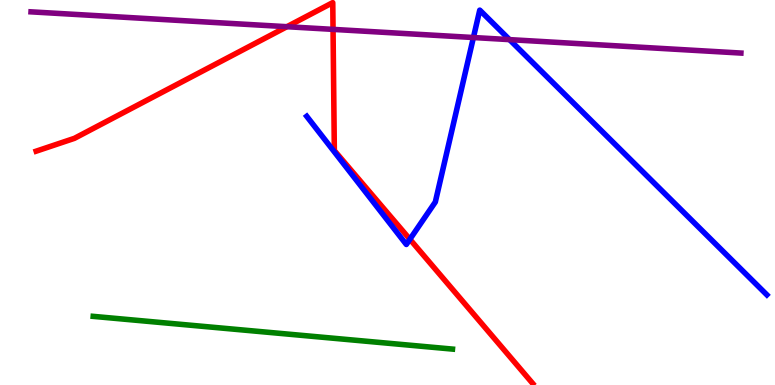[{'lines': ['blue', 'red'], 'intersections': [{'x': 5.29, 'y': 3.79}]}, {'lines': ['green', 'red'], 'intersections': []}, {'lines': ['purple', 'red'], 'intersections': [{'x': 3.7, 'y': 9.31}, {'x': 4.3, 'y': 9.24}]}, {'lines': ['blue', 'green'], 'intersections': []}, {'lines': ['blue', 'purple'], 'intersections': [{'x': 6.11, 'y': 9.03}, {'x': 6.57, 'y': 8.97}]}, {'lines': ['green', 'purple'], 'intersections': []}]